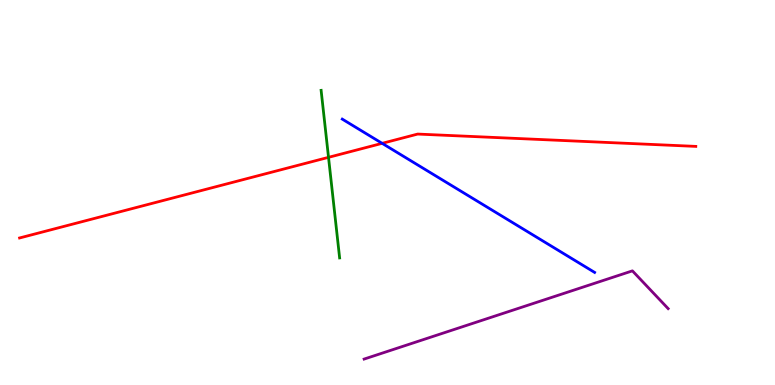[{'lines': ['blue', 'red'], 'intersections': [{'x': 4.93, 'y': 6.28}]}, {'lines': ['green', 'red'], 'intersections': [{'x': 4.24, 'y': 5.91}]}, {'lines': ['purple', 'red'], 'intersections': []}, {'lines': ['blue', 'green'], 'intersections': []}, {'lines': ['blue', 'purple'], 'intersections': []}, {'lines': ['green', 'purple'], 'intersections': []}]